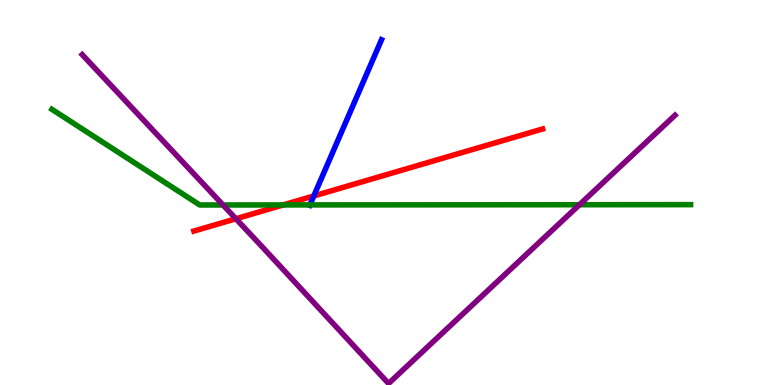[{'lines': ['blue', 'red'], 'intersections': [{'x': 4.05, 'y': 4.91}]}, {'lines': ['green', 'red'], 'intersections': [{'x': 3.65, 'y': 4.68}]}, {'lines': ['purple', 'red'], 'intersections': [{'x': 3.04, 'y': 4.32}]}, {'lines': ['blue', 'green'], 'intersections': [{'x': 4.0, 'y': 4.68}]}, {'lines': ['blue', 'purple'], 'intersections': []}, {'lines': ['green', 'purple'], 'intersections': [{'x': 2.88, 'y': 4.68}, {'x': 7.48, 'y': 4.68}]}]